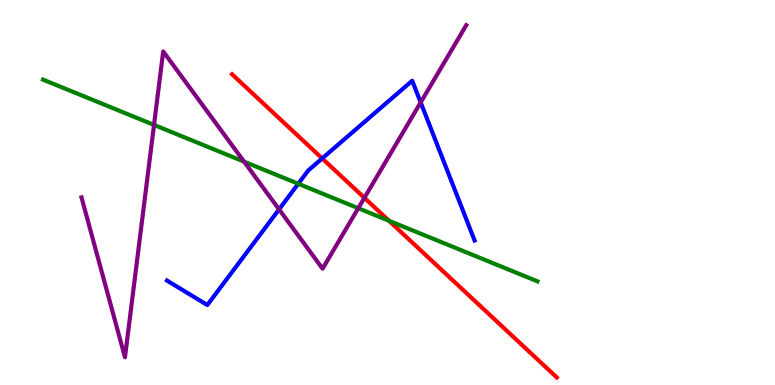[{'lines': ['blue', 'red'], 'intersections': [{'x': 4.16, 'y': 5.89}]}, {'lines': ['green', 'red'], 'intersections': [{'x': 5.02, 'y': 4.27}]}, {'lines': ['purple', 'red'], 'intersections': [{'x': 4.7, 'y': 4.86}]}, {'lines': ['blue', 'green'], 'intersections': [{'x': 3.85, 'y': 5.23}]}, {'lines': ['blue', 'purple'], 'intersections': [{'x': 3.6, 'y': 4.56}, {'x': 5.43, 'y': 7.34}]}, {'lines': ['green', 'purple'], 'intersections': [{'x': 1.99, 'y': 6.76}, {'x': 3.15, 'y': 5.8}, {'x': 4.62, 'y': 4.59}]}]